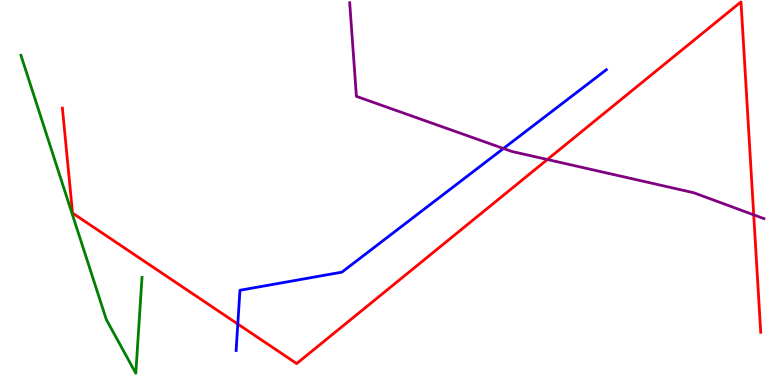[{'lines': ['blue', 'red'], 'intersections': [{'x': 3.07, 'y': 1.58}]}, {'lines': ['green', 'red'], 'intersections': []}, {'lines': ['purple', 'red'], 'intersections': [{'x': 7.06, 'y': 5.86}, {'x': 9.73, 'y': 4.42}]}, {'lines': ['blue', 'green'], 'intersections': []}, {'lines': ['blue', 'purple'], 'intersections': [{'x': 6.5, 'y': 6.14}]}, {'lines': ['green', 'purple'], 'intersections': []}]